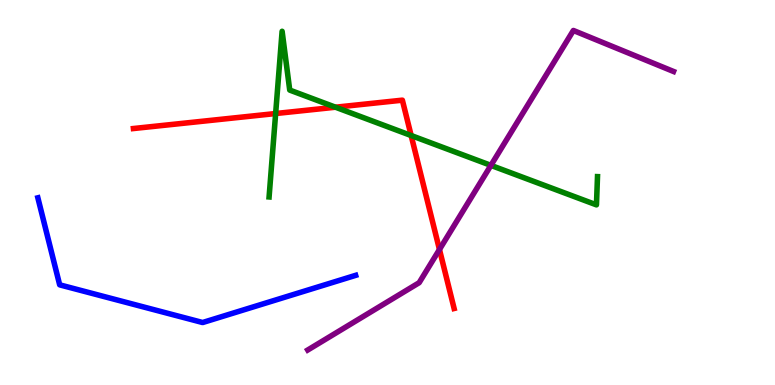[{'lines': ['blue', 'red'], 'intersections': []}, {'lines': ['green', 'red'], 'intersections': [{'x': 3.56, 'y': 7.05}, {'x': 4.33, 'y': 7.22}, {'x': 5.31, 'y': 6.48}]}, {'lines': ['purple', 'red'], 'intersections': [{'x': 5.67, 'y': 3.52}]}, {'lines': ['blue', 'green'], 'intersections': []}, {'lines': ['blue', 'purple'], 'intersections': []}, {'lines': ['green', 'purple'], 'intersections': [{'x': 6.33, 'y': 5.7}]}]